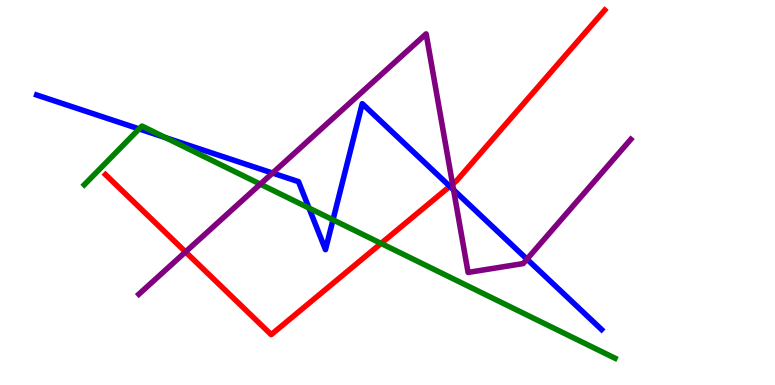[{'lines': ['blue', 'red'], 'intersections': [{'x': 5.8, 'y': 5.16}]}, {'lines': ['green', 'red'], 'intersections': [{'x': 4.92, 'y': 3.68}]}, {'lines': ['purple', 'red'], 'intersections': [{'x': 2.39, 'y': 3.46}, {'x': 5.84, 'y': 5.22}]}, {'lines': ['blue', 'green'], 'intersections': [{'x': 1.8, 'y': 6.65}, {'x': 2.14, 'y': 6.42}, {'x': 3.99, 'y': 4.6}, {'x': 4.3, 'y': 4.29}]}, {'lines': ['blue', 'purple'], 'intersections': [{'x': 3.52, 'y': 5.51}, {'x': 5.85, 'y': 5.07}, {'x': 6.8, 'y': 3.27}]}, {'lines': ['green', 'purple'], 'intersections': [{'x': 3.36, 'y': 5.22}]}]